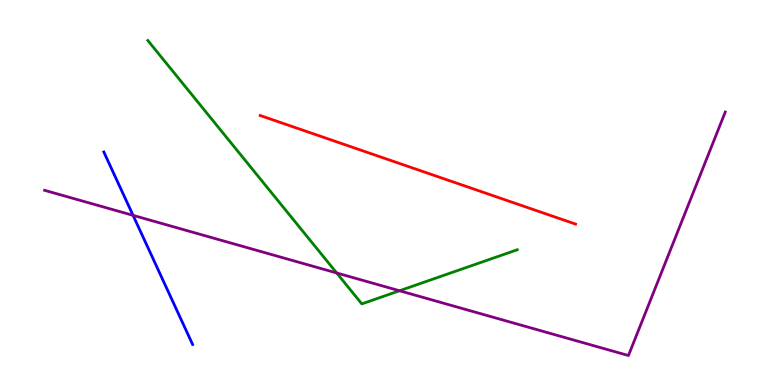[{'lines': ['blue', 'red'], 'intersections': []}, {'lines': ['green', 'red'], 'intersections': []}, {'lines': ['purple', 'red'], 'intersections': []}, {'lines': ['blue', 'green'], 'intersections': []}, {'lines': ['blue', 'purple'], 'intersections': [{'x': 1.72, 'y': 4.41}]}, {'lines': ['green', 'purple'], 'intersections': [{'x': 4.34, 'y': 2.91}, {'x': 5.16, 'y': 2.45}]}]